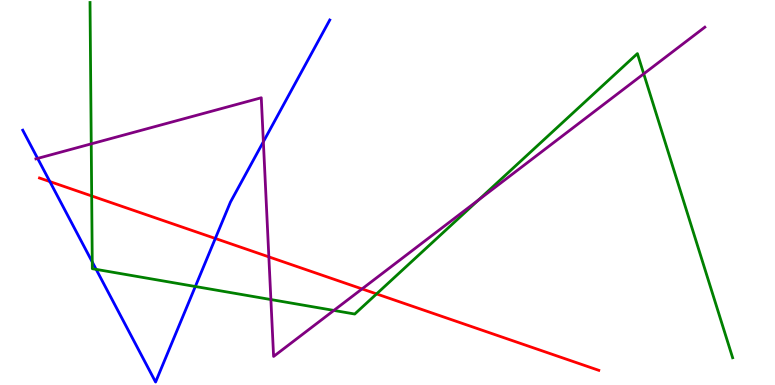[{'lines': ['blue', 'red'], 'intersections': [{'x': 0.643, 'y': 5.28}, {'x': 2.78, 'y': 3.81}]}, {'lines': ['green', 'red'], 'intersections': [{'x': 1.18, 'y': 4.91}, {'x': 4.86, 'y': 2.37}]}, {'lines': ['purple', 'red'], 'intersections': [{'x': 3.47, 'y': 3.33}, {'x': 4.67, 'y': 2.5}]}, {'lines': ['blue', 'green'], 'intersections': [{'x': 1.19, 'y': 3.2}, {'x': 1.24, 'y': 3.0}, {'x': 2.52, 'y': 2.56}]}, {'lines': ['blue', 'purple'], 'intersections': [{'x': 0.486, 'y': 5.89}, {'x': 3.4, 'y': 6.32}]}, {'lines': ['green', 'purple'], 'intersections': [{'x': 1.18, 'y': 6.26}, {'x': 3.5, 'y': 2.22}, {'x': 4.31, 'y': 1.94}, {'x': 6.17, 'y': 4.81}, {'x': 8.31, 'y': 8.08}]}]